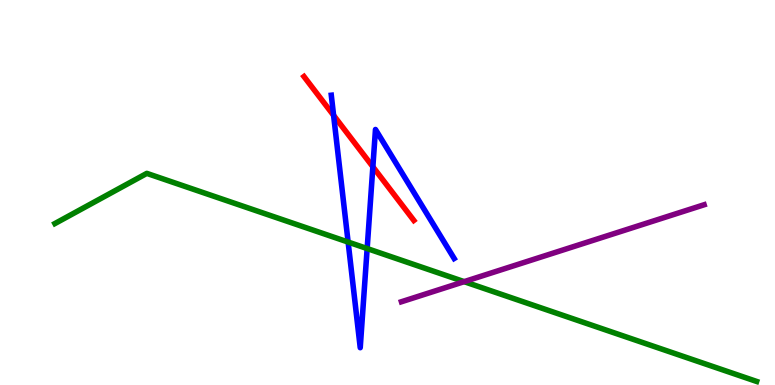[{'lines': ['blue', 'red'], 'intersections': [{'x': 4.3, 'y': 7.0}, {'x': 4.81, 'y': 5.67}]}, {'lines': ['green', 'red'], 'intersections': []}, {'lines': ['purple', 'red'], 'intersections': []}, {'lines': ['blue', 'green'], 'intersections': [{'x': 4.49, 'y': 3.71}, {'x': 4.74, 'y': 3.54}]}, {'lines': ['blue', 'purple'], 'intersections': []}, {'lines': ['green', 'purple'], 'intersections': [{'x': 5.99, 'y': 2.68}]}]